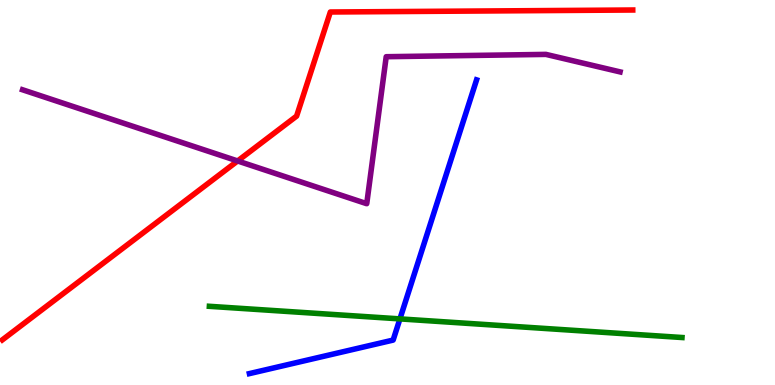[{'lines': ['blue', 'red'], 'intersections': []}, {'lines': ['green', 'red'], 'intersections': []}, {'lines': ['purple', 'red'], 'intersections': [{'x': 3.07, 'y': 5.82}]}, {'lines': ['blue', 'green'], 'intersections': [{'x': 5.16, 'y': 1.72}]}, {'lines': ['blue', 'purple'], 'intersections': []}, {'lines': ['green', 'purple'], 'intersections': []}]